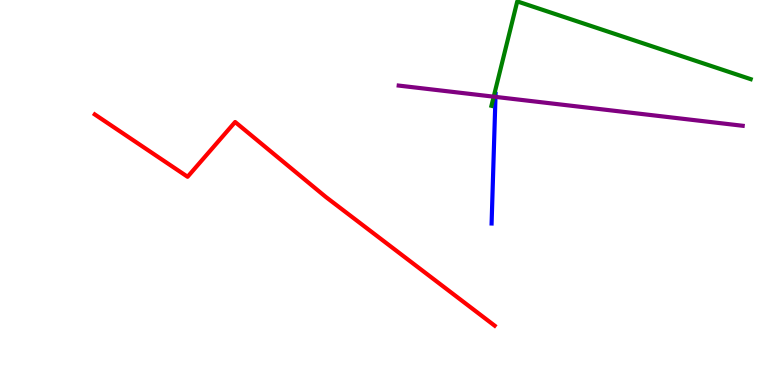[{'lines': ['blue', 'red'], 'intersections': []}, {'lines': ['green', 'red'], 'intersections': []}, {'lines': ['purple', 'red'], 'intersections': []}, {'lines': ['blue', 'green'], 'intersections': []}, {'lines': ['blue', 'purple'], 'intersections': [{'x': 6.39, 'y': 7.48}]}, {'lines': ['green', 'purple'], 'intersections': [{'x': 6.37, 'y': 7.49}]}]